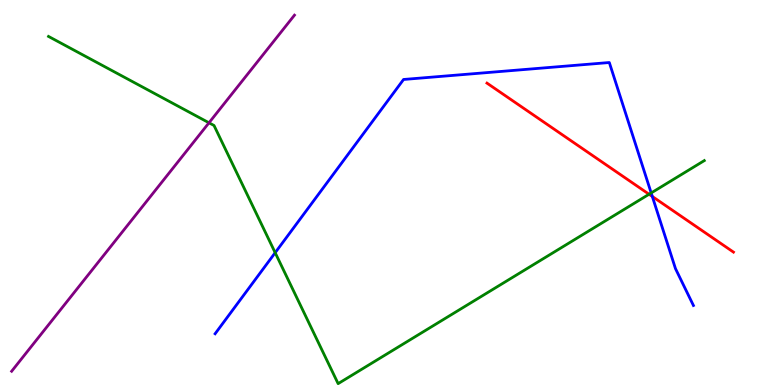[{'lines': ['blue', 'red'], 'intersections': [{'x': 8.42, 'y': 4.9}]}, {'lines': ['green', 'red'], 'intersections': [{'x': 8.38, 'y': 4.95}]}, {'lines': ['purple', 'red'], 'intersections': []}, {'lines': ['blue', 'green'], 'intersections': [{'x': 3.55, 'y': 3.44}, {'x': 8.4, 'y': 4.99}]}, {'lines': ['blue', 'purple'], 'intersections': []}, {'lines': ['green', 'purple'], 'intersections': [{'x': 2.7, 'y': 6.81}]}]